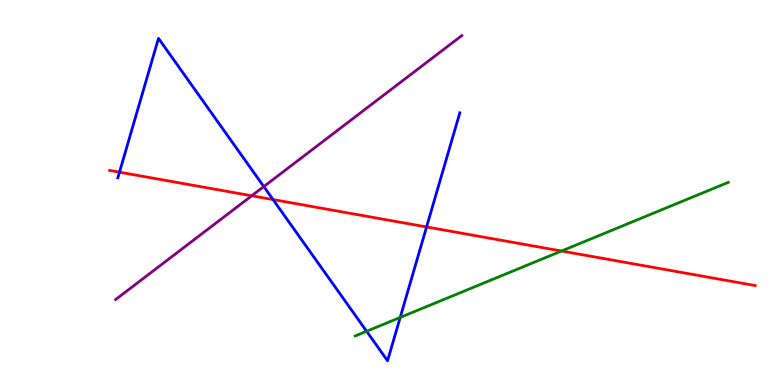[{'lines': ['blue', 'red'], 'intersections': [{'x': 1.54, 'y': 5.53}, {'x': 3.52, 'y': 4.82}, {'x': 5.5, 'y': 4.11}]}, {'lines': ['green', 'red'], 'intersections': [{'x': 7.25, 'y': 3.48}]}, {'lines': ['purple', 'red'], 'intersections': [{'x': 3.25, 'y': 4.92}]}, {'lines': ['blue', 'green'], 'intersections': [{'x': 4.73, 'y': 1.4}, {'x': 5.16, 'y': 1.75}]}, {'lines': ['blue', 'purple'], 'intersections': [{'x': 3.4, 'y': 5.15}]}, {'lines': ['green', 'purple'], 'intersections': []}]